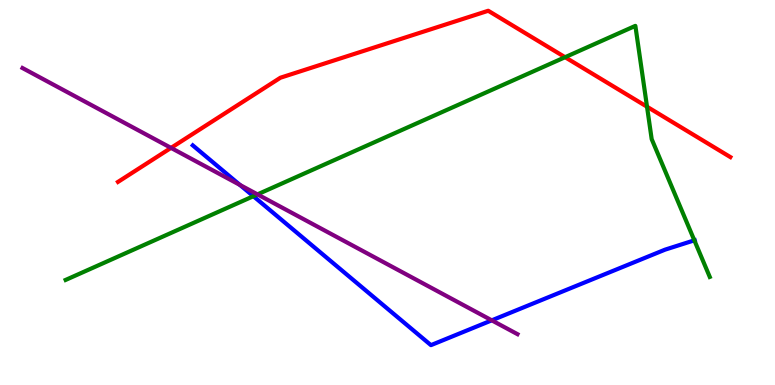[{'lines': ['blue', 'red'], 'intersections': []}, {'lines': ['green', 'red'], 'intersections': [{'x': 7.29, 'y': 8.51}, {'x': 8.35, 'y': 7.23}]}, {'lines': ['purple', 'red'], 'intersections': [{'x': 2.21, 'y': 6.16}]}, {'lines': ['blue', 'green'], 'intersections': [{'x': 3.27, 'y': 4.9}, {'x': 8.96, 'y': 3.76}]}, {'lines': ['blue', 'purple'], 'intersections': [{'x': 3.1, 'y': 5.2}, {'x': 6.35, 'y': 1.68}]}, {'lines': ['green', 'purple'], 'intersections': [{'x': 3.32, 'y': 4.95}]}]